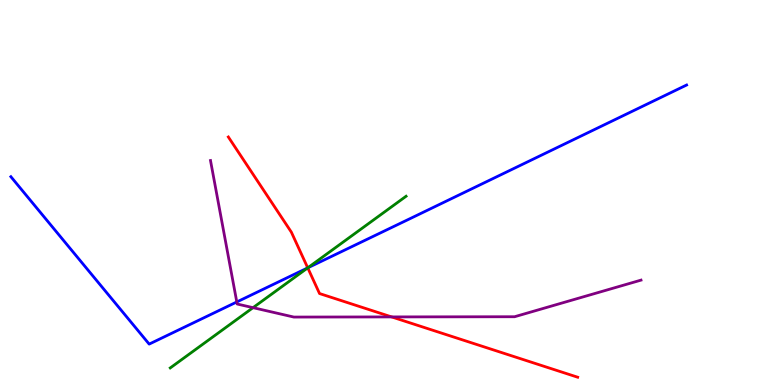[{'lines': ['blue', 'red'], 'intersections': [{'x': 3.97, 'y': 3.04}]}, {'lines': ['green', 'red'], 'intersections': [{'x': 3.97, 'y': 3.04}]}, {'lines': ['purple', 'red'], 'intersections': [{'x': 5.05, 'y': 1.77}]}, {'lines': ['blue', 'green'], 'intersections': [{'x': 3.97, 'y': 3.04}]}, {'lines': ['blue', 'purple'], 'intersections': [{'x': 3.06, 'y': 2.16}]}, {'lines': ['green', 'purple'], 'intersections': [{'x': 3.26, 'y': 2.01}]}]